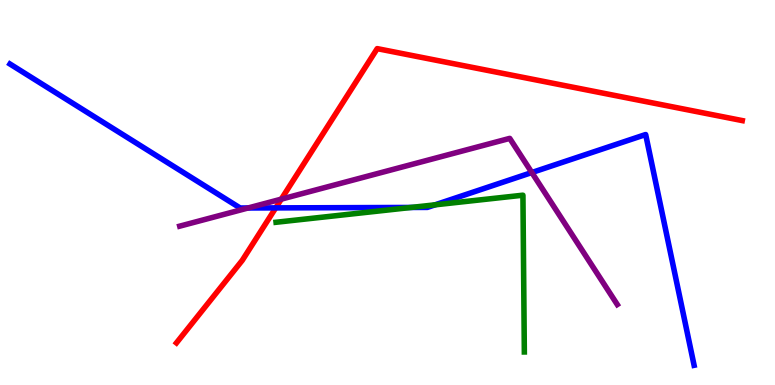[{'lines': ['blue', 'red'], 'intersections': [{'x': 3.56, 'y': 4.6}]}, {'lines': ['green', 'red'], 'intersections': []}, {'lines': ['purple', 'red'], 'intersections': [{'x': 3.63, 'y': 4.83}]}, {'lines': ['blue', 'green'], 'intersections': [{'x': 5.3, 'y': 4.61}, {'x': 5.61, 'y': 4.68}]}, {'lines': ['blue', 'purple'], 'intersections': [{'x': 3.2, 'y': 4.6}, {'x': 6.86, 'y': 5.52}]}, {'lines': ['green', 'purple'], 'intersections': []}]